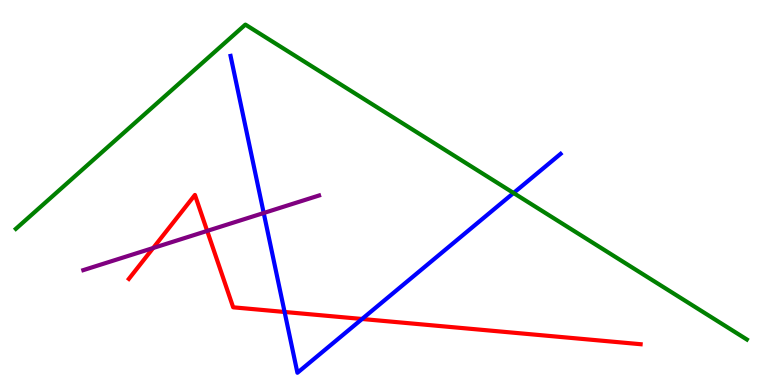[{'lines': ['blue', 'red'], 'intersections': [{'x': 3.67, 'y': 1.9}, {'x': 4.67, 'y': 1.71}]}, {'lines': ['green', 'red'], 'intersections': []}, {'lines': ['purple', 'red'], 'intersections': [{'x': 1.98, 'y': 3.56}, {'x': 2.67, 'y': 4.0}]}, {'lines': ['blue', 'green'], 'intersections': [{'x': 6.63, 'y': 4.99}]}, {'lines': ['blue', 'purple'], 'intersections': [{'x': 3.4, 'y': 4.47}]}, {'lines': ['green', 'purple'], 'intersections': []}]